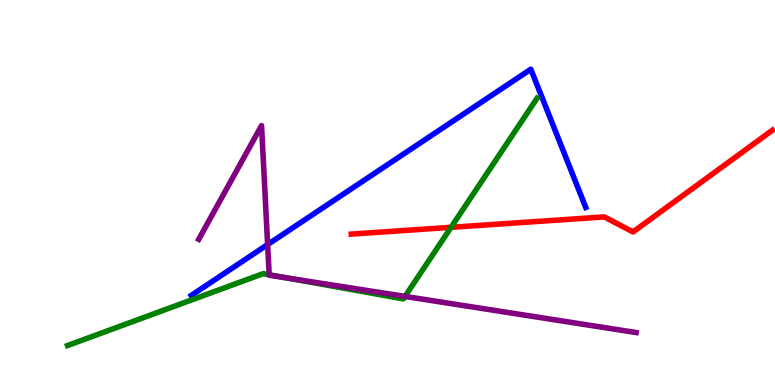[{'lines': ['blue', 'red'], 'intersections': []}, {'lines': ['green', 'red'], 'intersections': [{'x': 5.82, 'y': 4.1}]}, {'lines': ['purple', 'red'], 'intersections': []}, {'lines': ['blue', 'green'], 'intersections': []}, {'lines': ['blue', 'purple'], 'intersections': [{'x': 3.45, 'y': 3.65}]}, {'lines': ['green', 'purple'], 'intersections': [{'x': 3.47, 'y': 2.86}, {'x': 3.72, 'y': 2.77}, {'x': 5.23, 'y': 2.3}]}]